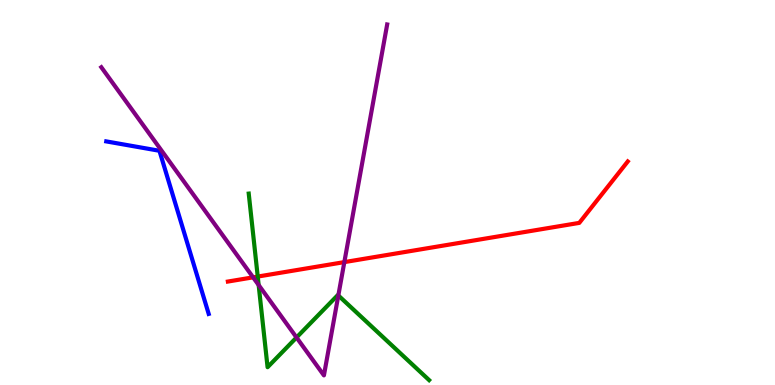[{'lines': ['blue', 'red'], 'intersections': []}, {'lines': ['green', 'red'], 'intersections': [{'x': 3.33, 'y': 2.82}]}, {'lines': ['purple', 'red'], 'intersections': [{'x': 3.27, 'y': 2.8}, {'x': 4.44, 'y': 3.19}]}, {'lines': ['blue', 'green'], 'intersections': []}, {'lines': ['blue', 'purple'], 'intersections': []}, {'lines': ['green', 'purple'], 'intersections': [{'x': 3.34, 'y': 2.6}, {'x': 3.83, 'y': 1.23}, {'x': 4.37, 'y': 2.33}]}]